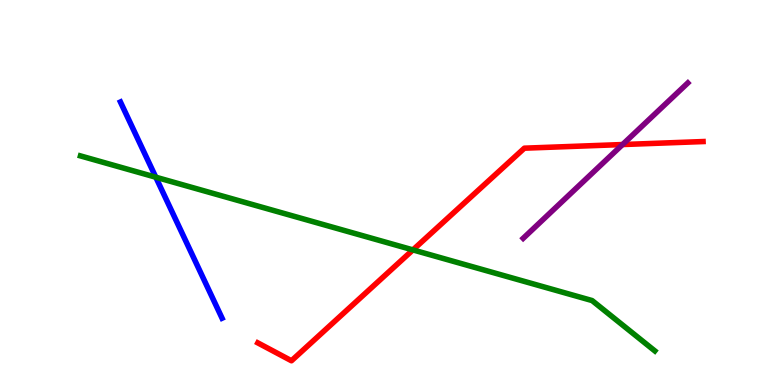[{'lines': ['blue', 'red'], 'intersections': []}, {'lines': ['green', 'red'], 'intersections': [{'x': 5.33, 'y': 3.51}]}, {'lines': ['purple', 'red'], 'intersections': [{'x': 8.03, 'y': 6.25}]}, {'lines': ['blue', 'green'], 'intersections': [{'x': 2.01, 'y': 5.4}]}, {'lines': ['blue', 'purple'], 'intersections': []}, {'lines': ['green', 'purple'], 'intersections': []}]